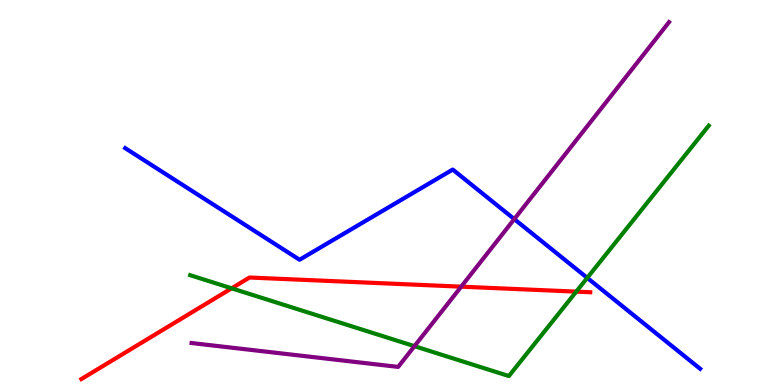[{'lines': ['blue', 'red'], 'intersections': []}, {'lines': ['green', 'red'], 'intersections': [{'x': 2.99, 'y': 2.51}, {'x': 7.44, 'y': 2.43}]}, {'lines': ['purple', 'red'], 'intersections': [{'x': 5.95, 'y': 2.55}]}, {'lines': ['blue', 'green'], 'intersections': [{'x': 7.58, 'y': 2.78}]}, {'lines': ['blue', 'purple'], 'intersections': [{'x': 6.64, 'y': 4.31}]}, {'lines': ['green', 'purple'], 'intersections': [{'x': 5.35, 'y': 1.01}]}]